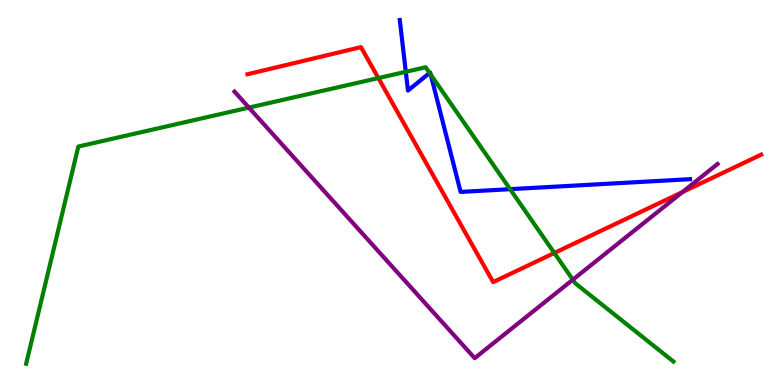[{'lines': ['blue', 'red'], 'intersections': []}, {'lines': ['green', 'red'], 'intersections': [{'x': 4.88, 'y': 7.97}, {'x': 7.15, 'y': 3.43}]}, {'lines': ['purple', 'red'], 'intersections': [{'x': 8.81, 'y': 5.01}]}, {'lines': ['blue', 'green'], 'intersections': [{'x': 5.24, 'y': 8.13}, {'x': 5.54, 'y': 8.11}, {'x': 5.56, 'y': 8.06}, {'x': 6.58, 'y': 5.09}]}, {'lines': ['blue', 'purple'], 'intersections': []}, {'lines': ['green', 'purple'], 'intersections': [{'x': 3.21, 'y': 7.2}, {'x': 7.39, 'y': 2.74}]}]